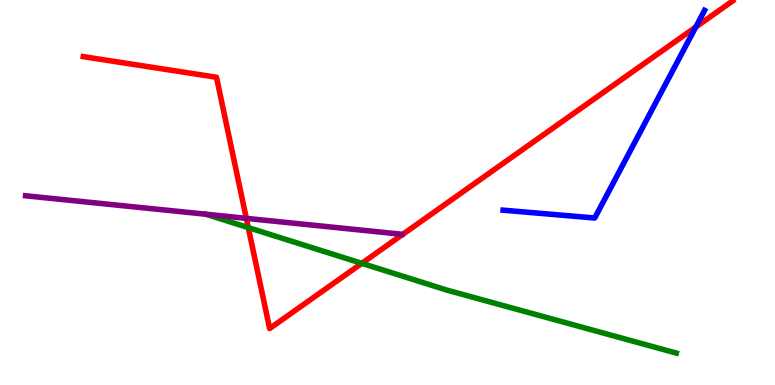[{'lines': ['blue', 'red'], 'intersections': [{'x': 8.98, 'y': 9.3}]}, {'lines': ['green', 'red'], 'intersections': [{'x': 3.2, 'y': 4.09}, {'x': 4.67, 'y': 3.16}]}, {'lines': ['purple', 'red'], 'intersections': [{'x': 3.18, 'y': 4.33}]}, {'lines': ['blue', 'green'], 'intersections': []}, {'lines': ['blue', 'purple'], 'intersections': []}, {'lines': ['green', 'purple'], 'intersections': []}]